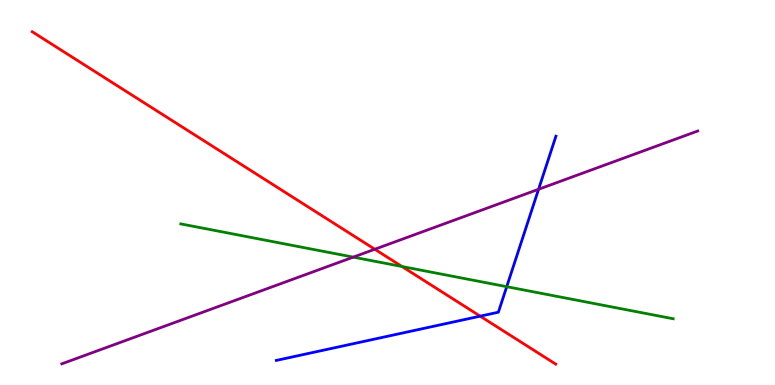[{'lines': ['blue', 'red'], 'intersections': [{'x': 6.2, 'y': 1.79}]}, {'lines': ['green', 'red'], 'intersections': [{'x': 5.19, 'y': 3.08}]}, {'lines': ['purple', 'red'], 'intersections': [{'x': 4.84, 'y': 3.53}]}, {'lines': ['blue', 'green'], 'intersections': [{'x': 6.54, 'y': 2.55}]}, {'lines': ['blue', 'purple'], 'intersections': [{'x': 6.95, 'y': 5.08}]}, {'lines': ['green', 'purple'], 'intersections': [{'x': 4.56, 'y': 3.32}]}]